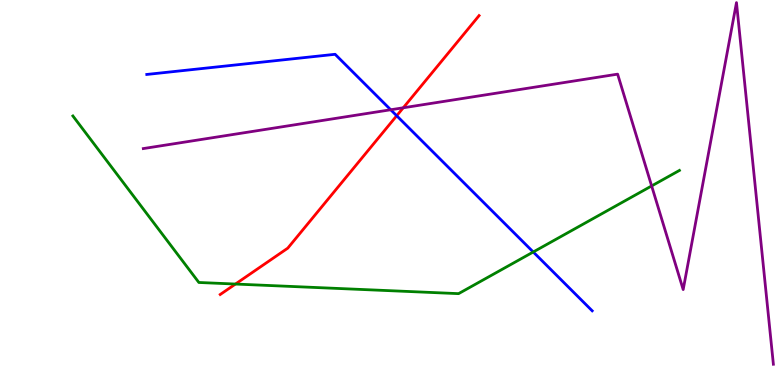[{'lines': ['blue', 'red'], 'intersections': [{'x': 5.12, 'y': 6.99}]}, {'lines': ['green', 'red'], 'intersections': [{'x': 3.04, 'y': 2.62}]}, {'lines': ['purple', 'red'], 'intersections': [{'x': 5.2, 'y': 7.2}]}, {'lines': ['blue', 'green'], 'intersections': [{'x': 6.88, 'y': 3.45}]}, {'lines': ['blue', 'purple'], 'intersections': [{'x': 5.04, 'y': 7.15}]}, {'lines': ['green', 'purple'], 'intersections': [{'x': 8.41, 'y': 5.17}]}]